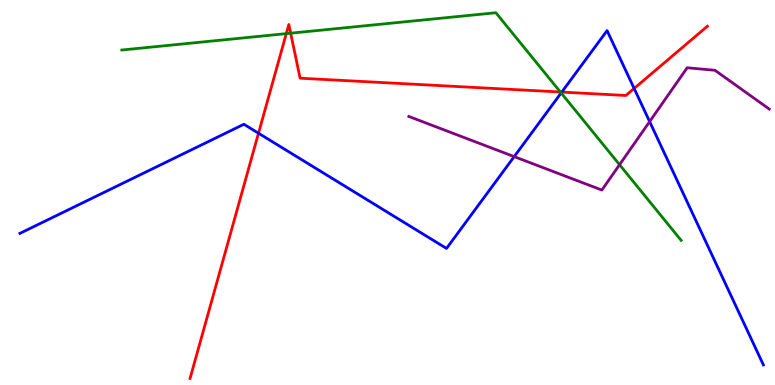[{'lines': ['blue', 'red'], 'intersections': [{'x': 3.34, 'y': 6.54}, {'x': 7.25, 'y': 7.61}, {'x': 8.18, 'y': 7.7}]}, {'lines': ['green', 'red'], 'intersections': [{'x': 3.69, 'y': 9.13}, {'x': 3.75, 'y': 9.14}, {'x': 7.23, 'y': 7.61}]}, {'lines': ['purple', 'red'], 'intersections': []}, {'lines': ['blue', 'green'], 'intersections': [{'x': 7.24, 'y': 7.59}]}, {'lines': ['blue', 'purple'], 'intersections': [{'x': 6.63, 'y': 5.93}, {'x': 8.38, 'y': 6.84}]}, {'lines': ['green', 'purple'], 'intersections': [{'x': 7.99, 'y': 5.72}]}]